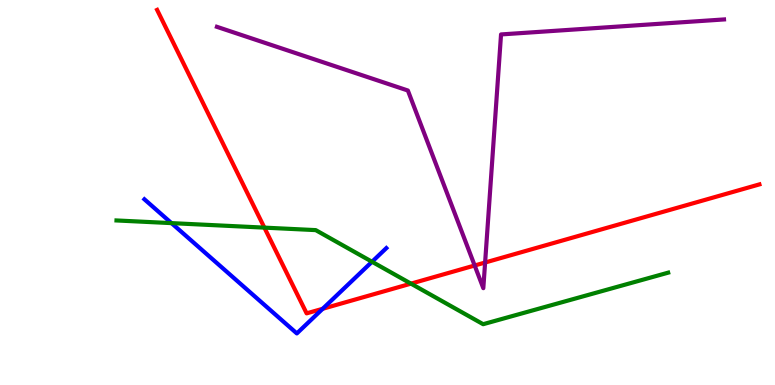[{'lines': ['blue', 'red'], 'intersections': [{'x': 4.16, 'y': 1.98}]}, {'lines': ['green', 'red'], 'intersections': [{'x': 3.41, 'y': 4.09}, {'x': 5.3, 'y': 2.63}]}, {'lines': ['purple', 'red'], 'intersections': [{'x': 6.12, 'y': 3.1}, {'x': 6.26, 'y': 3.18}]}, {'lines': ['blue', 'green'], 'intersections': [{'x': 2.21, 'y': 4.2}, {'x': 4.8, 'y': 3.2}]}, {'lines': ['blue', 'purple'], 'intersections': []}, {'lines': ['green', 'purple'], 'intersections': []}]